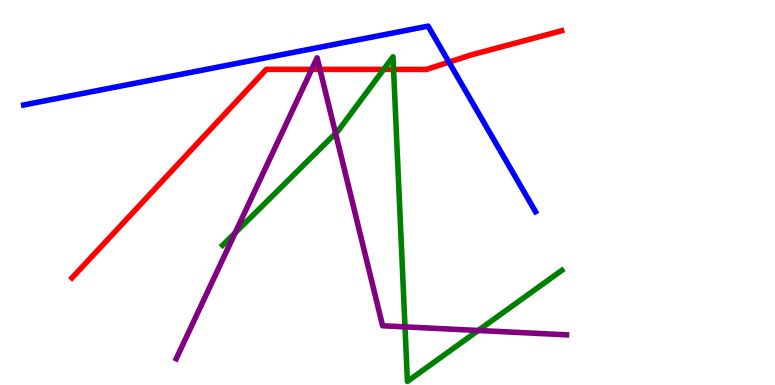[{'lines': ['blue', 'red'], 'intersections': [{'x': 5.79, 'y': 8.39}]}, {'lines': ['green', 'red'], 'intersections': [{'x': 4.95, 'y': 8.2}, {'x': 5.08, 'y': 8.2}]}, {'lines': ['purple', 'red'], 'intersections': [{'x': 4.02, 'y': 8.2}, {'x': 4.13, 'y': 8.2}]}, {'lines': ['blue', 'green'], 'intersections': []}, {'lines': ['blue', 'purple'], 'intersections': []}, {'lines': ['green', 'purple'], 'intersections': [{'x': 3.03, 'y': 3.95}, {'x': 4.33, 'y': 6.54}, {'x': 5.23, 'y': 1.51}, {'x': 6.17, 'y': 1.42}]}]